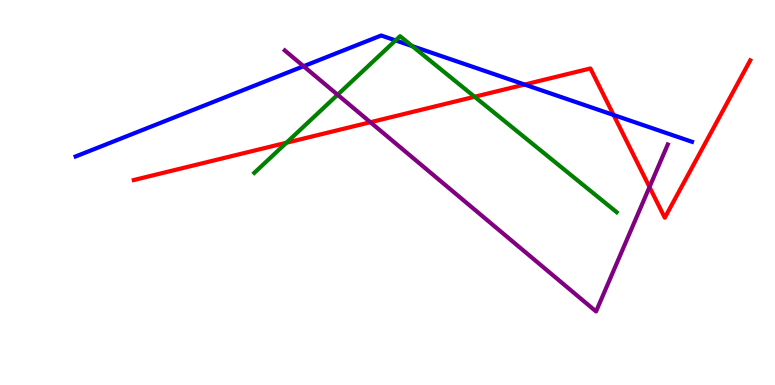[{'lines': ['blue', 'red'], 'intersections': [{'x': 6.77, 'y': 7.8}, {'x': 7.92, 'y': 7.01}]}, {'lines': ['green', 'red'], 'intersections': [{'x': 3.7, 'y': 6.29}, {'x': 6.12, 'y': 7.49}]}, {'lines': ['purple', 'red'], 'intersections': [{'x': 4.78, 'y': 6.83}, {'x': 8.38, 'y': 5.14}]}, {'lines': ['blue', 'green'], 'intersections': [{'x': 5.1, 'y': 8.95}, {'x': 5.32, 'y': 8.8}]}, {'lines': ['blue', 'purple'], 'intersections': [{'x': 3.92, 'y': 8.28}]}, {'lines': ['green', 'purple'], 'intersections': [{'x': 4.36, 'y': 7.54}]}]